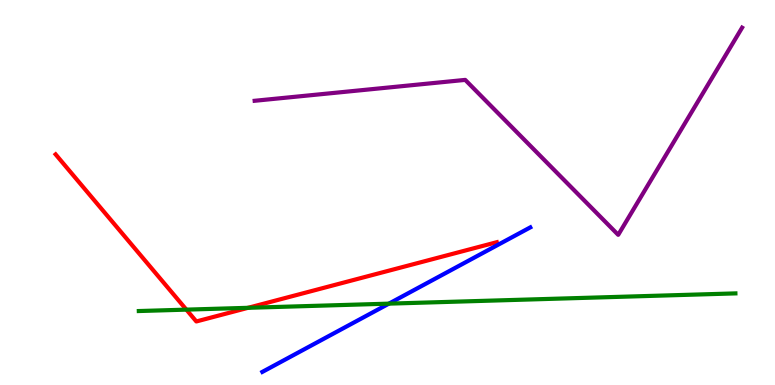[{'lines': ['blue', 'red'], 'intersections': []}, {'lines': ['green', 'red'], 'intersections': [{'x': 2.4, 'y': 1.96}, {'x': 3.2, 'y': 2.0}]}, {'lines': ['purple', 'red'], 'intersections': []}, {'lines': ['blue', 'green'], 'intersections': [{'x': 5.02, 'y': 2.11}]}, {'lines': ['blue', 'purple'], 'intersections': []}, {'lines': ['green', 'purple'], 'intersections': []}]